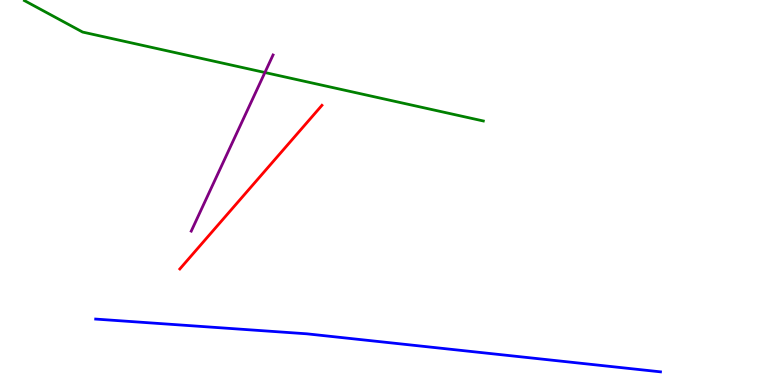[{'lines': ['blue', 'red'], 'intersections': []}, {'lines': ['green', 'red'], 'intersections': []}, {'lines': ['purple', 'red'], 'intersections': []}, {'lines': ['blue', 'green'], 'intersections': []}, {'lines': ['blue', 'purple'], 'intersections': []}, {'lines': ['green', 'purple'], 'intersections': [{'x': 3.42, 'y': 8.12}]}]